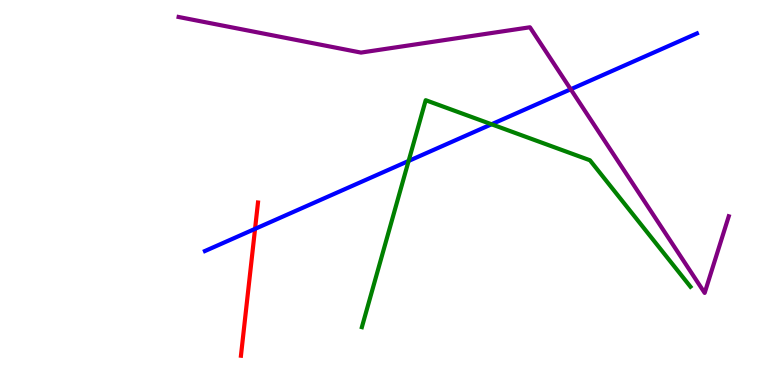[{'lines': ['blue', 'red'], 'intersections': [{'x': 3.29, 'y': 4.06}]}, {'lines': ['green', 'red'], 'intersections': []}, {'lines': ['purple', 'red'], 'intersections': []}, {'lines': ['blue', 'green'], 'intersections': [{'x': 5.27, 'y': 5.82}, {'x': 6.34, 'y': 6.77}]}, {'lines': ['blue', 'purple'], 'intersections': [{'x': 7.36, 'y': 7.68}]}, {'lines': ['green', 'purple'], 'intersections': []}]